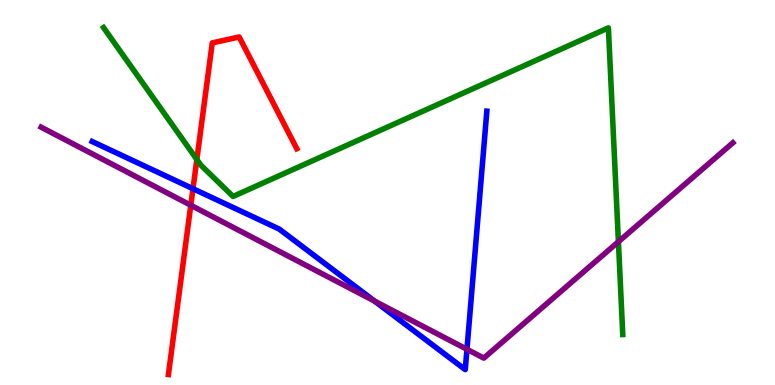[{'lines': ['blue', 'red'], 'intersections': [{'x': 2.49, 'y': 5.1}]}, {'lines': ['green', 'red'], 'intersections': [{'x': 2.54, 'y': 5.86}]}, {'lines': ['purple', 'red'], 'intersections': [{'x': 2.46, 'y': 4.67}]}, {'lines': ['blue', 'green'], 'intersections': []}, {'lines': ['blue', 'purple'], 'intersections': [{'x': 4.83, 'y': 2.18}, {'x': 6.03, 'y': 0.927}]}, {'lines': ['green', 'purple'], 'intersections': [{'x': 7.98, 'y': 3.72}]}]